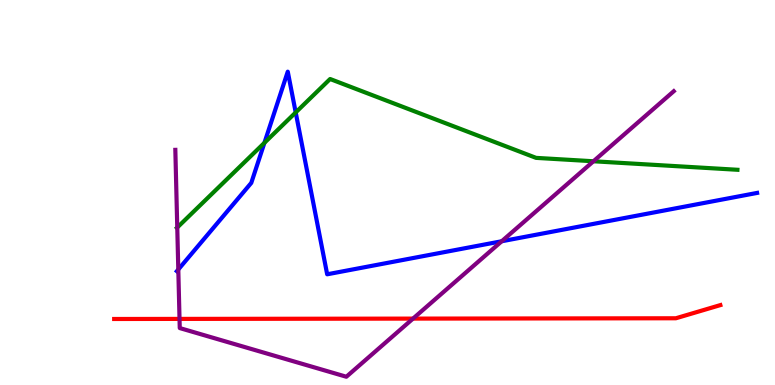[{'lines': ['blue', 'red'], 'intersections': []}, {'lines': ['green', 'red'], 'intersections': []}, {'lines': ['purple', 'red'], 'intersections': [{'x': 2.32, 'y': 1.72}, {'x': 5.33, 'y': 1.72}]}, {'lines': ['blue', 'green'], 'intersections': [{'x': 3.41, 'y': 6.29}, {'x': 3.82, 'y': 7.08}]}, {'lines': ['blue', 'purple'], 'intersections': [{'x': 2.3, 'y': 3.0}, {'x': 6.47, 'y': 3.73}]}, {'lines': ['green', 'purple'], 'intersections': [{'x': 2.29, 'y': 4.09}, {'x': 7.66, 'y': 5.81}]}]